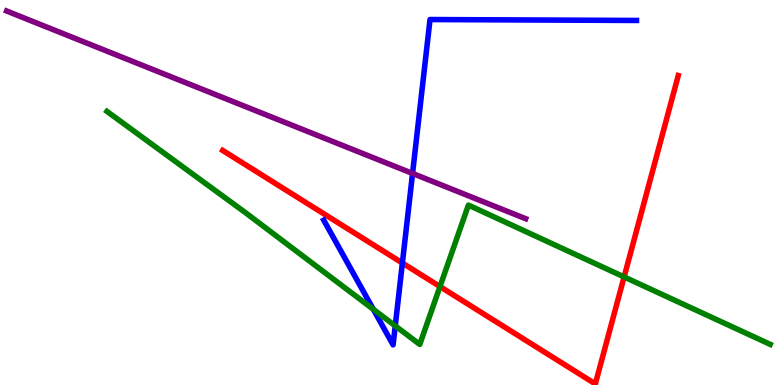[{'lines': ['blue', 'red'], 'intersections': [{'x': 5.19, 'y': 3.17}]}, {'lines': ['green', 'red'], 'intersections': [{'x': 5.68, 'y': 2.56}, {'x': 8.05, 'y': 2.81}]}, {'lines': ['purple', 'red'], 'intersections': []}, {'lines': ['blue', 'green'], 'intersections': [{'x': 4.82, 'y': 1.97}, {'x': 5.1, 'y': 1.54}]}, {'lines': ['blue', 'purple'], 'intersections': [{'x': 5.32, 'y': 5.5}]}, {'lines': ['green', 'purple'], 'intersections': []}]